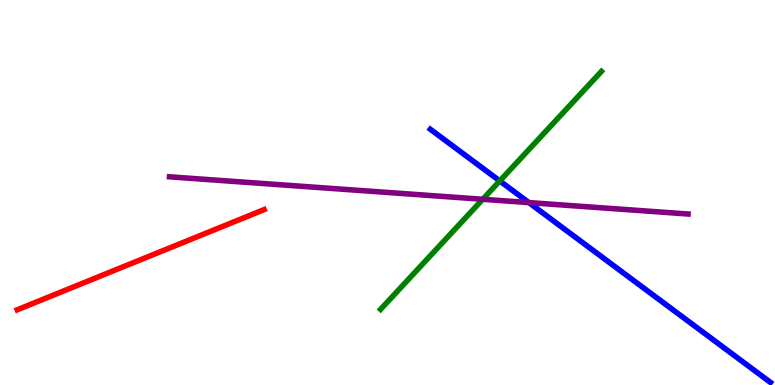[{'lines': ['blue', 'red'], 'intersections': []}, {'lines': ['green', 'red'], 'intersections': []}, {'lines': ['purple', 'red'], 'intersections': []}, {'lines': ['blue', 'green'], 'intersections': [{'x': 6.45, 'y': 5.3}]}, {'lines': ['blue', 'purple'], 'intersections': [{'x': 6.82, 'y': 4.74}]}, {'lines': ['green', 'purple'], 'intersections': [{'x': 6.23, 'y': 4.82}]}]